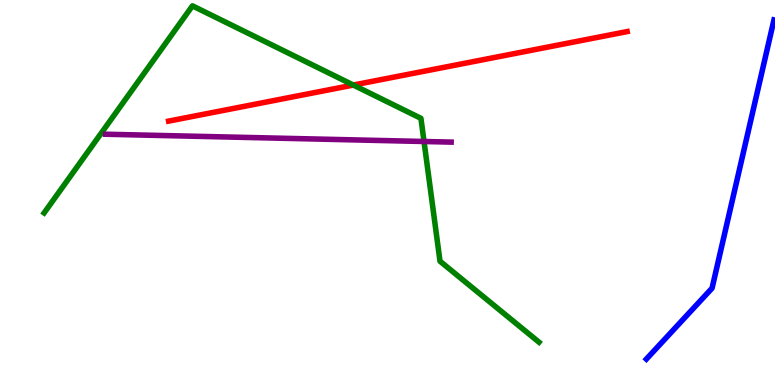[{'lines': ['blue', 'red'], 'intersections': []}, {'lines': ['green', 'red'], 'intersections': [{'x': 4.56, 'y': 7.79}]}, {'lines': ['purple', 'red'], 'intersections': []}, {'lines': ['blue', 'green'], 'intersections': []}, {'lines': ['blue', 'purple'], 'intersections': []}, {'lines': ['green', 'purple'], 'intersections': [{'x': 5.47, 'y': 6.32}]}]